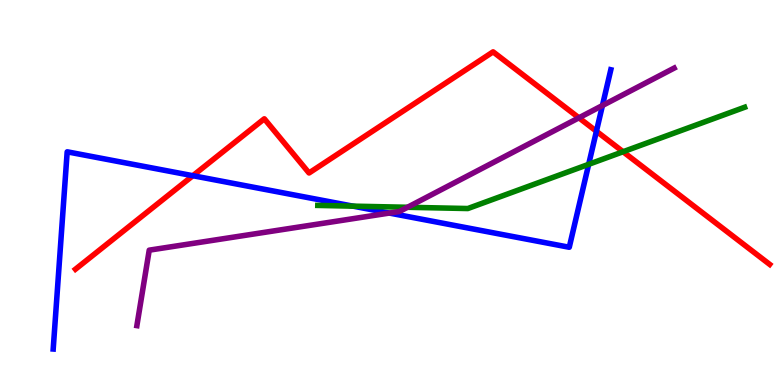[{'lines': ['blue', 'red'], 'intersections': [{'x': 2.49, 'y': 5.44}, {'x': 7.7, 'y': 6.59}]}, {'lines': ['green', 'red'], 'intersections': [{'x': 8.04, 'y': 6.06}]}, {'lines': ['purple', 'red'], 'intersections': [{'x': 7.47, 'y': 6.94}]}, {'lines': ['blue', 'green'], 'intersections': [{'x': 4.55, 'y': 4.65}, {'x': 7.6, 'y': 5.73}]}, {'lines': ['blue', 'purple'], 'intersections': [{'x': 5.02, 'y': 4.47}, {'x': 7.77, 'y': 7.26}]}, {'lines': ['green', 'purple'], 'intersections': [{'x': 5.26, 'y': 4.62}]}]